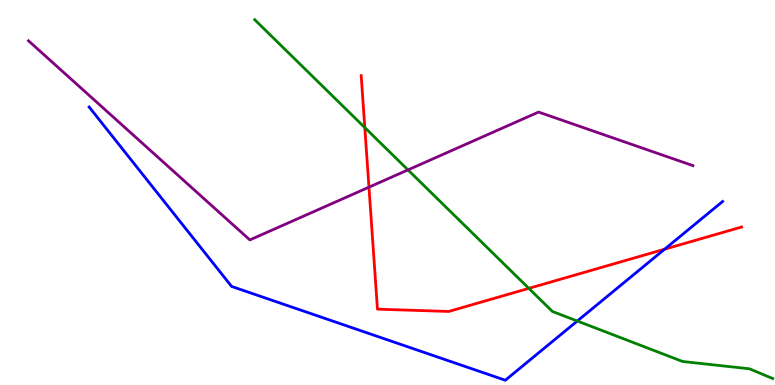[{'lines': ['blue', 'red'], 'intersections': [{'x': 8.58, 'y': 3.53}]}, {'lines': ['green', 'red'], 'intersections': [{'x': 4.71, 'y': 6.69}, {'x': 6.82, 'y': 2.51}]}, {'lines': ['purple', 'red'], 'intersections': [{'x': 4.76, 'y': 5.14}]}, {'lines': ['blue', 'green'], 'intersections': [{'x': 7.45, 'y': 1.66}]}, {'lines': ['blue', 'purple'], 'intersections': []}, {'lines': ['green', 'purple'], 'intersections': [{'x': 5.26, 'y': 5.59}]}]